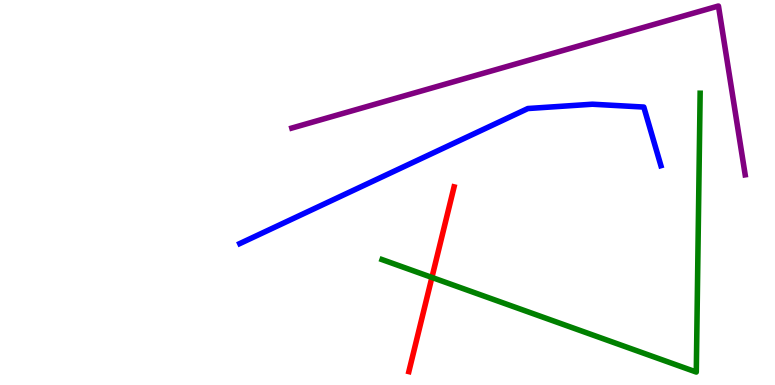[{'lines': ['blue', 'red'], 'intersections': []}, {'lines': ['green', 'red'], 'intersections': [{'x': 5.57, 'y': 2.79}]}, {'lines': ['purple', 'red'], 'intersections': []}, {'lines': ['blue', 'green'], 'intersections': []}, {'lines': ['blue', 'purple'], 'intersections': []}, {'lines': ['green', 'purple'], 'intersections': []}]